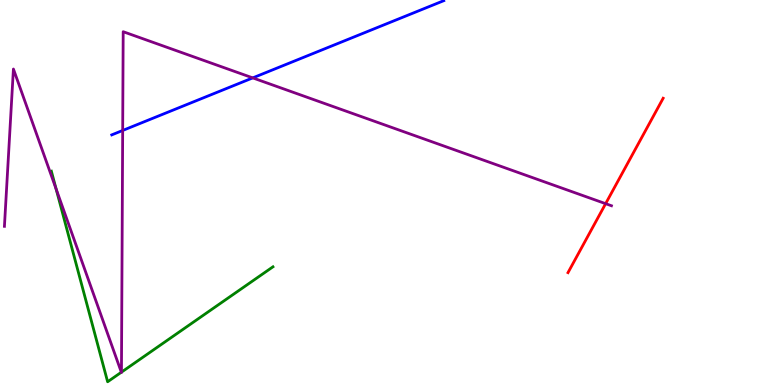[{'lines': ['blue', 'red'], 'intersections': []}, {'lines': ['green', 'red'], 'intersections': []}, {'lines': ['purple', 'red'], 'intersections': [{'x': 7.81, 'y': 4.71}]}, {'lines': ['blue', 'green'], 'intersections': []}, {'lines': ['blue', 'purple'], 'intersections': [{'x': 1.58, 'y': 6.61}, {'x': 3.26, 'y': 7.98}]}, {'lines': ['green', 'purple'], 'intersections': [{'x': 0.724, 'y': 5.09}, {'x': 1.57, 'y': 0.331}, {'x': 1.57, 'y': 0.333}]}]